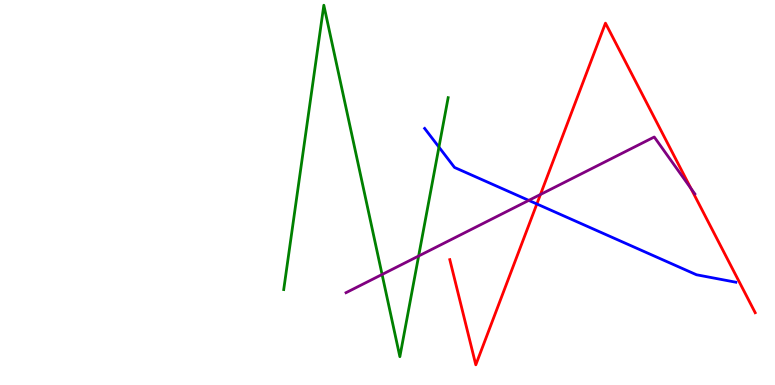[{'lines': ['blue', 'red'], 'intersections': [{'x': 6.93, 'y': 4.7}]}, {'lines': ['green', 'red'], 'intersections': []}, {'lines': ['purple', 'red'], 'intersections': [{'x': 6.97, 'y': 4.95}, {'x': 8.92, 'y': 5.11}]}, {'lines': ['blue', 'green'], 'intersections': [{'x': 5.66, 'y': 6.18}]}, {'lines': ['blue', 'purple'], 'intersections': [{'x': 6.82, 'y': 4.8}]}, {'lines': ['green', 'purple'], 'intersections': [{'x': 4.93, 'y': 2.87}, {'x': 5.4, 'y': 3.35}]}]